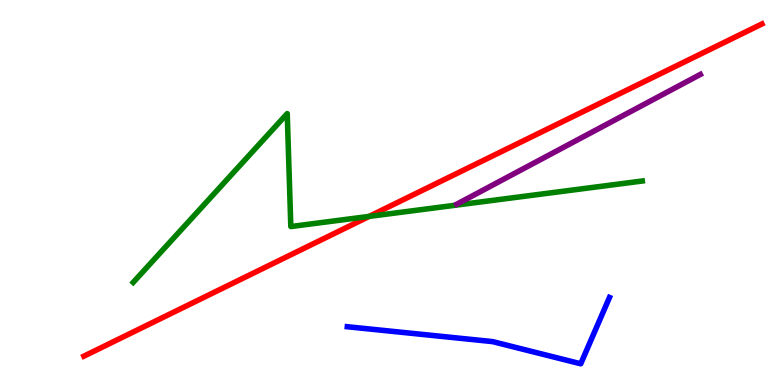[{'lines': ['blue', 'red'], 'intersections': []}, {'lines': ['green', 'red'], 'intersections': [{'x': 4.76, 'y': 4.38}]}, {'lines': ['purple', 'red'], 'intersections': []}, {'lines': ['blue', 'green'], 'intersections': []}, {'lines': ['blue', 'purple'], 'intersections': []}, {'lines': ['green', 'purple'], 'intersections': []}]